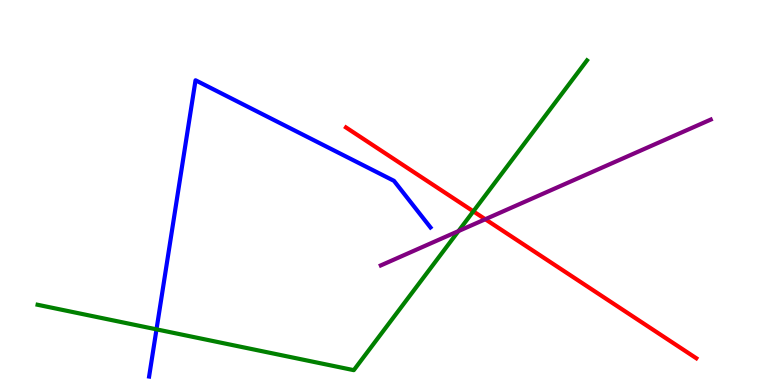[{'lines': ['blue', 'red'], 'intersections': []}, {'lines': ['green', 'red'], 'intersections': [{'x': 6.11, 'y': 4.51}]}, {'lines': ['purple', 'red'], 'intersections': [{'x': 6.26, 'y': 4.31}]}, {'lines': ['blue', 'green'], 'intersections': [{'x': 2.02, 'y': 1.45}]}, {'lines': ['blue', 'purple'], 'intersections': []}, {'lines': ['green', 'purple'], 'intersections': [{'x': 5.92, 'y': 4.0}]}]